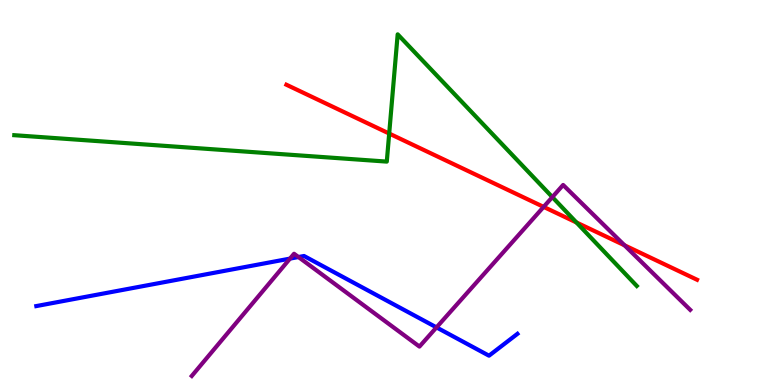[{'lines': ['blue', 'red'], 'intersections': []}, {'lines': ['green', 'red'], 'intersections': [{'x': 5.02, 'y': 6.53}, {'x': 7.44, 'y': 4.22}]}, {'lines': ['purple', 'red'], 'intersections': [{'x': 7.01, 'y': 4.63}, {'x': 8.06, 'y': 3.63}]}, {'lines': ['blue', 'green'], 'intersections': []}, {'lines': ['blue', 'purple'], 'intersections': [{'x': 3.74, 'y': 3.28}, {'x': 3.85, 'y': 3.32}, {'x': 5.63, 'y': 1.5}]}, {'lines': ['green', 'purple'], 'intersections': [{'x': 7.13, 'y': 4.88}]}]